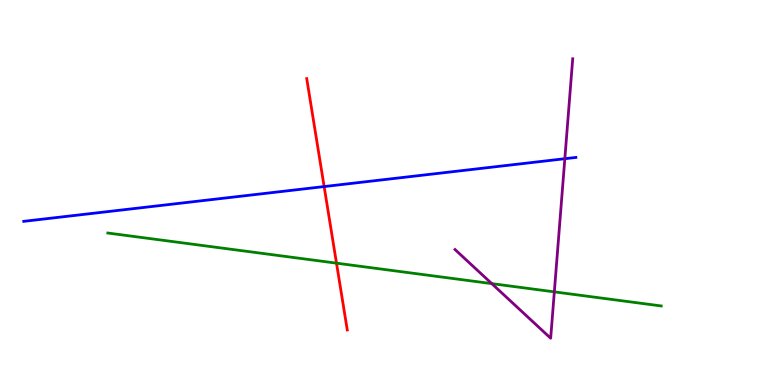[{'lines': ['blue', 'red'], 'intersections': [{'x': 4.18, 'y': 5.15}]}, {'lines': ['green', 'red'], 'intersections': [{'x': 4.34, 'y': 3.16}]}, {'lines': ['purple', 'red'], 'intersections': []}, {'lines': ['blue', 'green'], 'intersections': []}, {'lines': ['blue', 'purple'], 'intersections': [{'x': 7.29, 'y': 5.88}]}, {'lines': ['green', 'purple'], 'intersections': [{'x': 6.35, 'y': 2.63}, {'x': 7.15, 'y': 2.42}]}]